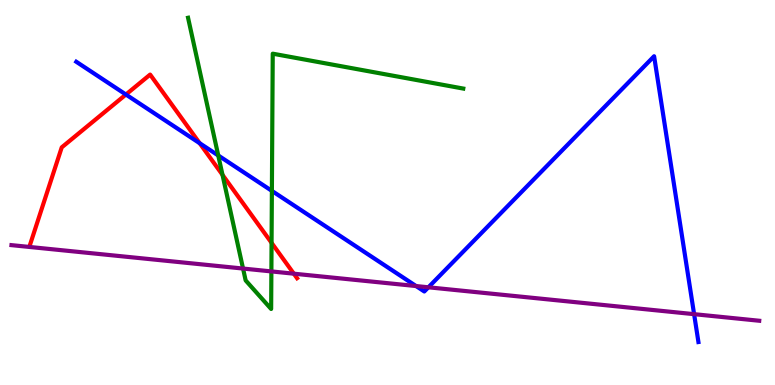[{'lines': ['blue', 'red'], 'intersections': [{'x': 1.62, 'y': 7.54}, {'x': 2.58, 'y': 6.28}]}, {'lines': ['green', 'red'], 'intersections': [{'x': 2.87, 'y': 5.46}, {'x': 3.5, 'y': 3.69}]}, {'lines': ['purple', 'red'], 'intersections': [{'x': 3.79, 'y': 2.89}]}, {'lines': ['blue', 'green'], 'intersections': [{'x': 2.82, 'y': 5.96}, {'x': 3.51, 'y': 5.04}]}, {'lines': ['blue', 'purple'], 'intersections': [{'x': 5.37, 'y': 2.57}, {'x': 5.53, 'y': 2.54}, {'x': 8.96, 'y': 1.84}]}, {'lines': ['green', 'purple'], 'intersections': [{'x': 3.14, 'y': 3.02}, {'x': 3.5, 'y': 2.95}]}]